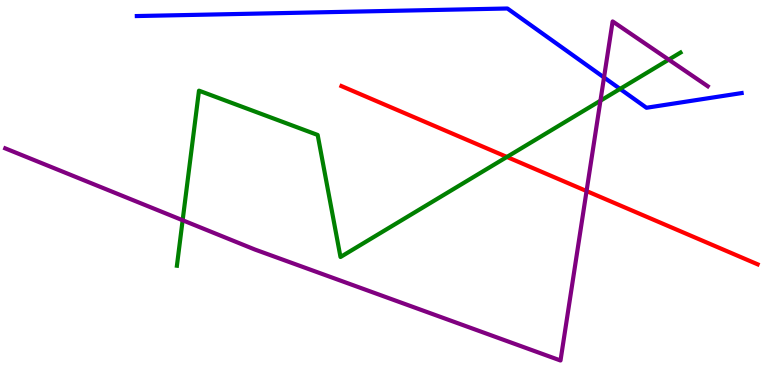[{'lines': ['blue', 'red'], 'intersections': []}, {'lines': ['green', 'red'], 'intersections': [{'x': 6.54, 'y': 5.92}]}, {'lines': ['purple', 'red'], 'intersections': [{'x': 7.57, 'y': 5.04}]}, {'lines': ['blue', 'green'], 'intersections': [{'x': 8.0, 'y': 7.69}]}, {'lines': ['blue', 'purple'], 'intersections': [{'x': 7.79, 'y': 7.99}]}, {'lines': ['green', 'purple'], 'intersections': [{'x': 2.36, 'y': 4.28}, {'x': 7.75, 'y': 7.38}, {'x': 8.63, 'y': 8.45}]}]